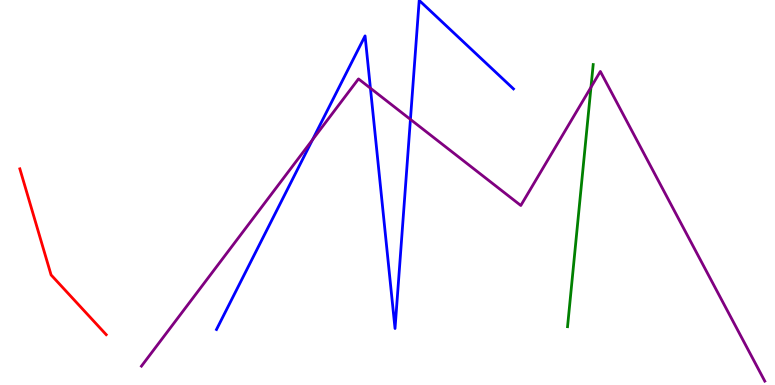[{'lines': ['blue', 'red'], 'intersections': []}, {'lines': ['green', 'red'], 'intersections': []}, {'lines': ['purple', 'red'], 'intersections': []}, {'lines': ['blue', 'green'], 'intersections': []}, {'lines': ['blue', 'purple'], 'intersections': [{'x': 4.03, 'y': 6.37}, {'x': 4.78, 'y': 7.71}, {'x': 5.3, 'y': 6.9}]}, {'lines': ['green', 'purple'], 'intersections': [{'x': 7.63, 'y': 7.73}]}]